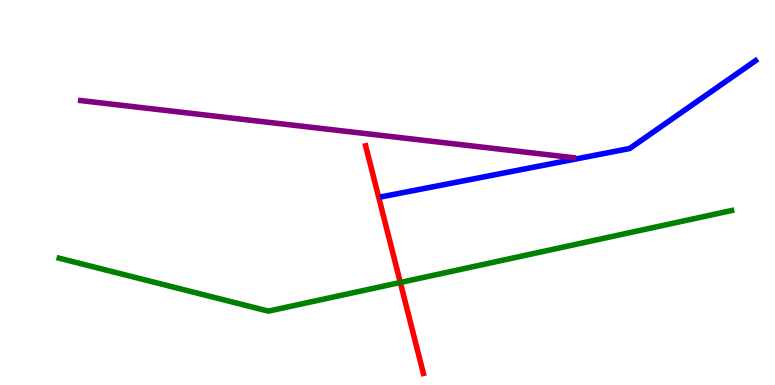[{'lines': ['blue', 'red'], 'intersections': []}, {'lines': ['green', 'red'], 'intersections': [{'x': 5.17, 'y': 2.66}]}, {'lines': ['purple', 'red'], 'intersections': []}, {'lines': ['blue', 'green'], 'intersections': []}, {'lines': ['blue', 'purple'], 'intersections': []}, {'lines': ['green', 'purple'], 'intersections': []}]